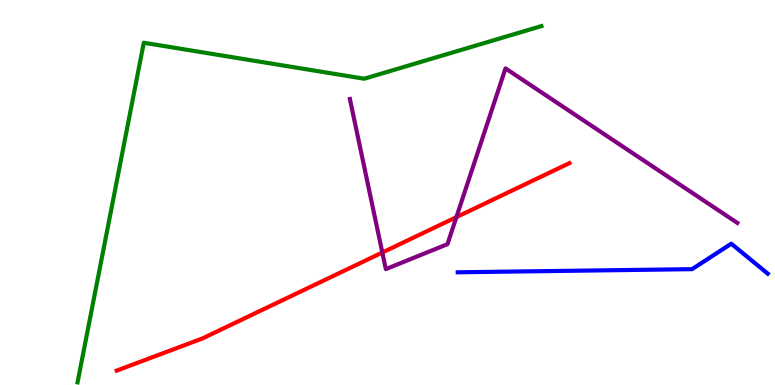[{'lines': ['blue', 'red'], 'intersections': []}, {'lines': ['green', 'red'], 'intersections': []}, {'lines': ['purple', 'red'], 'intersections': [{'x': 4.93, 'y': 3.44}, {'x': 5.89, 'y': 4.36}]}, {'lines': ['blue', 'green'], 'intersections': []}, {'lines': ['blue', 'purple'], 'intersections': []}, {'lines': ['green', 'purple'], 'intersections': []}]